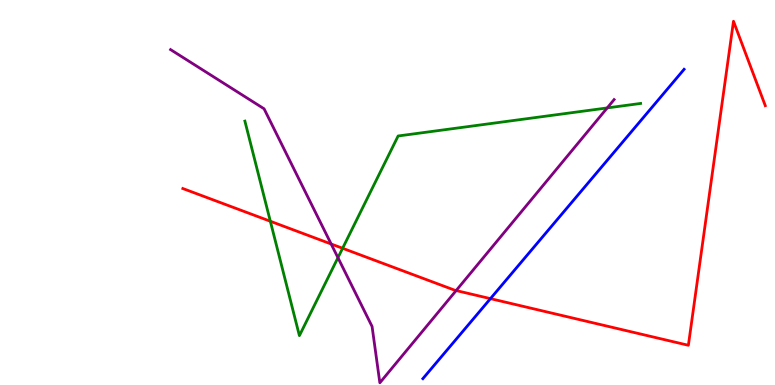[{'lines': ['blue', 'red'], 'intersections': [{'x': 6.33, 'y': 2.24}]}, {'lines': ['green', 'red'], 'intersections': [{'x': 3.49, 'y': 4.25}, {'x': 4.42, 'y': 3.55}]}, {'lines': ['purple', 'red'], 'intersections': [{'x': 4.27, 'y': 3.66}, {'x': 5.89, 'y': 2.45}]}, {'lines': ['blue', 'green'], 'intersections': []}, {'lines': ['blue', 'purple'], 'intersections': []}, {'lines': ['green', 'purple'], 'intersections': [{'x': 4.36, 'y': 3.31}, {'x': 7.84, 'y': 7.2}]}]